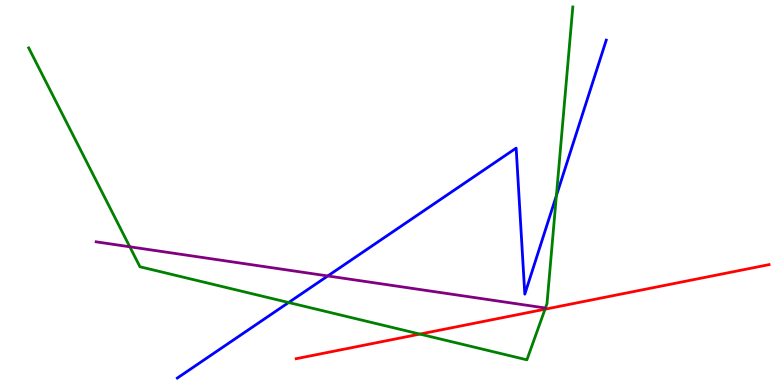[{'lines': ['blue', 'red'], 'intersections': []}, {'lines': ['green', 'red'], 'intersections': [{'x': 5.42, 'y': 1.32}, {'x': 7.03, 'y': 1.97}]}, {'lines': ['purple', 'red'], 'intersections': []}, {'lines': ['blue', 'green'], 'intersections': [{'x': 3.72, 'y': 2.14}, {'x': 7.18, 'y': 4.92}]}, {'lines': ['blue', 'purple'], 'intersections': [{'x': 4.23, 'y': 2.83}]}, {'lines': ['green', 'purple'], 'intersections': [{'x': 1.67, 'y': 3.59}]}]